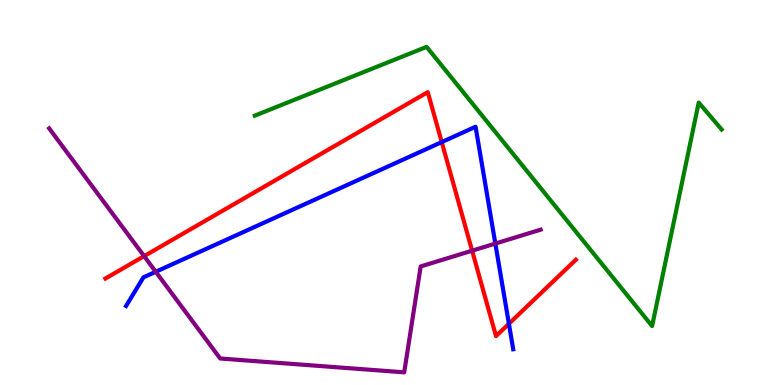[{'lines': ['blue', 'red'], 'intersections': [{'x': 5.7, 'y': 6.31}, {'x': 6.57, 'y': 1.59}]}, {'lines': ['green', 'red'], 'intersections': []}, {'lines': ['purple', 'red'], 'intersections': [{'x': 1.86, 'y': 3.35}, {'x': 6.09, 'y': 3.49}]}, {'lines': ['blue', 'green'], 'intersections': []}, {'lines': ['blue', 'purple'], 'intersections': [{'x': 2.01, 'y': 2.94}, {'x': 6.39, 'y': 3.67}]}, {'lines': ['green', 'purple'], 'intersections': []}]